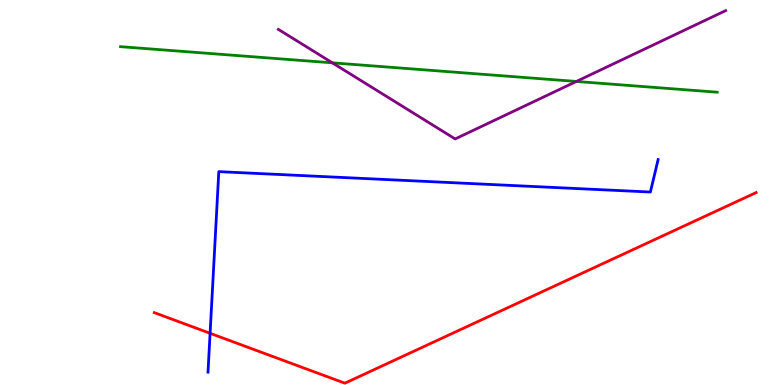[{'lines': ['blue', 'red'], 'intersections': [{'x': 2.71, 'y': 1.34}]}, {'lines': ['green', 'red'], 'intersections': []}, {'lines': ['purple', 'red'], 'intersections': []}, {'lines': ['blue', 'green'], 'intersections': []}, {'lines': ['blue', 'purple'], 'intersections': []}, {'lines': ['green', 'purple'], 'intersections': [{'x': 4.29, 'y': 8.37}, {'x': 7.44, 'y': 7.88}]}]